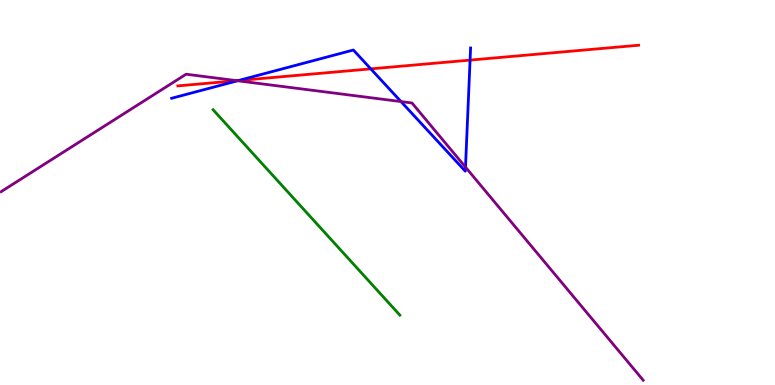[{'lines': ['blue', 'red'], 'intersections': [{'x': 3.08, 'y': 7.91}, {'x': 4.78, 'y': 8.21}, {'x': 6.07, 'y': 8.44}]}, {'lines': ['green', 'red'], 'intersections': []}, {'lines': ['purple', 'red'], 'intersections': [{'x': 3.06, 'y': 7.9}]}, {'lines': ['blue', 'green'], 'intersections': []}, {'lines': ['blue', 'purple'], 'intersections': [{'x': 3.07, 'y': 7.9}, {'x': 5.17, 'y': 7.36}, {'x': 6.01, 'y': 5.66}]}, {'lines': ['green', 'purple'], 'intersections': []}]